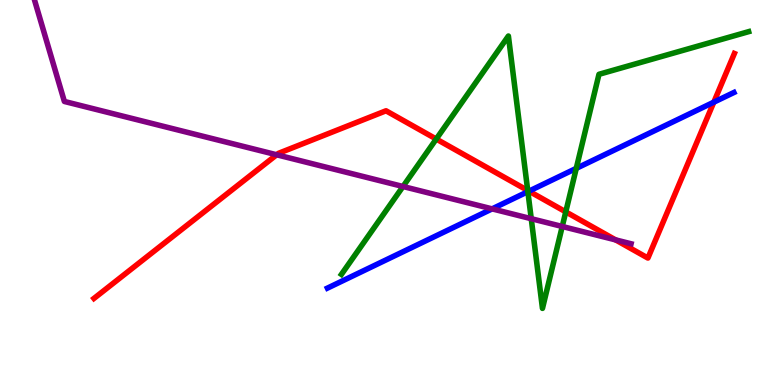[{'lines': ['blue', 'red'], 'intersections': [{'x': 6.82, 'y': 5.04}, {'x': 9.21, 'y': 7.35}]}, {'lines': ['green', 'red'], 'intersections': [{'x': 5.63, 'y': 6.39}, {'x': 6.81, 'y': 5.05}, {'x': 7.3, 'y': 4.5}]}, {'lines': ['purple', 'red'], 'intersections': [{'x': 3.57, 'y': 5.98}, {'x': 7.94, 'y': 3.77}]}, {'lines': ['blue', 'green'], 'intersections': [{'x': 6.81, 'y': 5.02}, {'x': 7.44, 'y': 5.63}]}, {'lines': ['blue', 'purple'], 'intersections': [{'x': 6.35, 'y': 4.57}]}, {'lines': ['green', 'purple'], 'intersections': [{'x': 5.2, 'y': 5.16}, {'x': 6.85, 'y': 4.32}, {'x': 7.25, 'y': 4.12}]}]